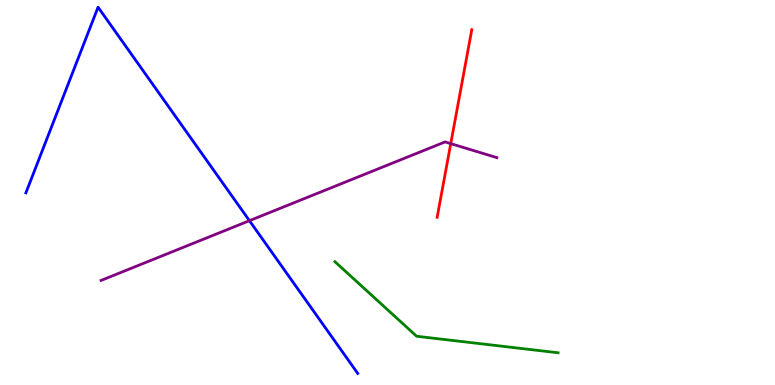[{'lines': ['blue', 'red'], 'intersections': []}, {'lines': ['green', 'red'], 'intersections': []}, {'lines': ['purple', 'red'], 'intersections': [{'x': 5.82, 'y': 6.27}]}, {'lines': ['blue', 'green'], 'intersections': []}, {'lines': ['blue', 'purple'], 'intersections': [{'x': 3.22, 'y': 4.27}]}, {'lines': ['green', 'purple'], 'intersections': []}]